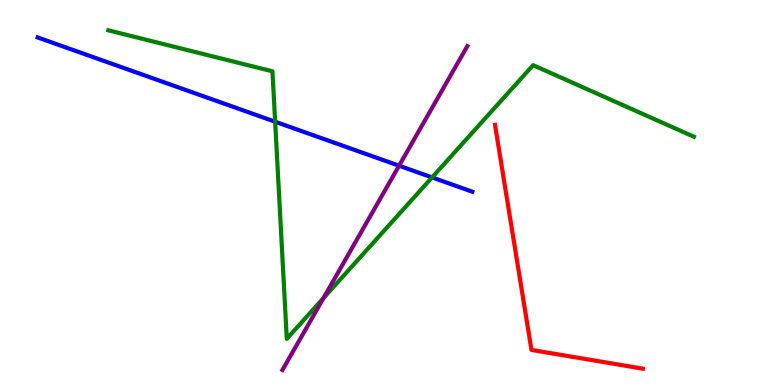[{'lines': ['blue', 'red'], 'intersections': []}, {'lines': ['green', 'red'], 'intersections': []}, {'lines': ['purple', 'red'], 'intersections': []}, {'lines': ['blue', 'green'], 'intersections': [{'x': 3.55, 'y': 6.84}, {'x': 5.57, 'y': 5.39}]}, {'lines': ['blue', 'purple'], 'intersections': [{'x': 5.15, 'y': 5.7}]}, {'lines': ['green', 'purple'], 'intersections': [{'x': 4.17, 'y': 2.26}]}]